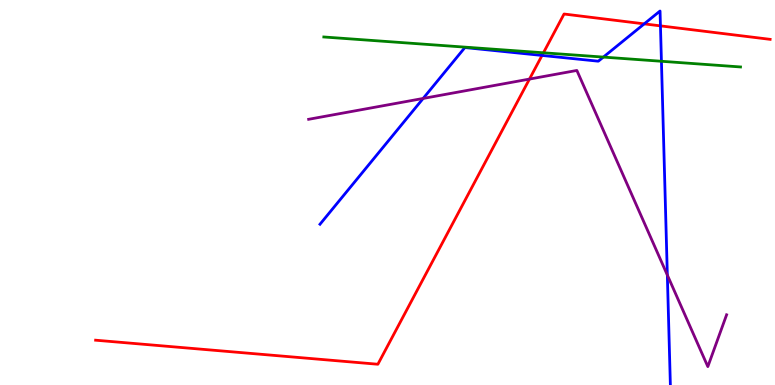[{'lines': ['blue', 'red'], 'intersections': [{'x': 6.99, 'y': 8.56}, {'x': 8.31, 'y': 9.38}, {'x': 8.52, 'y': 9.33}]}, {'lines': ['green', 'red'], 'intersections': [{'x': 7.01, 'y': 8.63}]}, {'lines': ['purple', 'red'], 'intersections': [{'x': 6.83, 'y': 7.95}]}, {'lines': ['blue', 'green'], 'intersections': [{'x': 7.79, 'y': 8.52}, {'x': 8.53, 'y': 8.41}]}, {'lines': ['blue', 'purple'], 'intersections': [{'x': 5.46, 'y': 7.44}, {'x': 8.61, 'y': 2.86}]}, {'lines': ['green', 'purple'], 'intersections': []}]